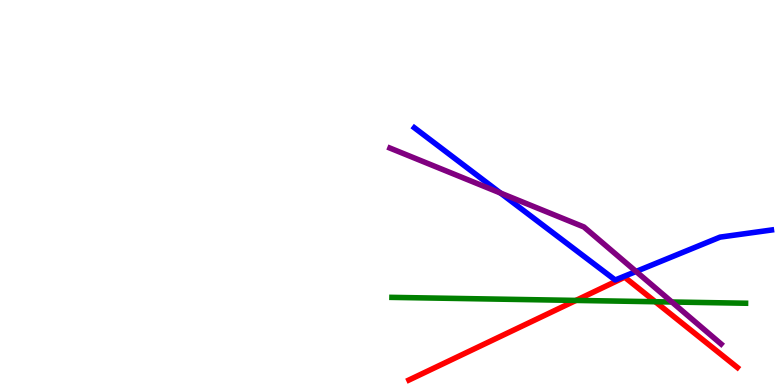[{'lines': ['blue', 'red'], 'intersections': []}, {'lines': ['green', 'red'], 'intersections': [{'x': 7.43, 'y': 2.2}, {'x': 8.46, 'y': 2.16}]}, {'lines': ['purple', 'red'], 'intersections': []}, {'lines': ['blue', 'green'], 'intersections': []}, {'lines': ['blue', 'purple'], 'intersections': [{'x': 6.46, 'y': 4.99}, {'x': 8.21, 'y': 2.95}]}, {'lines': ['green', 'purple'], 'intersections': [{'x': 8.67, 'y': 2.16}]}]